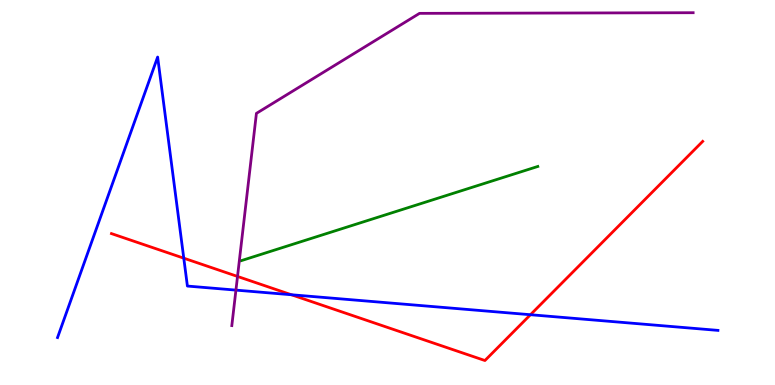[{'lines': ['blue', 'red'], 'intersections': [{'x': 2.37, 'y': 3.29}, {'x': 3.76, 'y': 2.34}, {'x': 6.84, 'y': 1.83}]}, {'lines': ['green', 'red'], 'intersections': []}, {'lines': ['purple', 'red'], 'intersections': [{'x': 3.06, 'y': 2.82}]}, {'lines': ['blue', 'green'], 'intersections': []}, {'lines': ['blue', 'purple'], 'intersections': [{'x': 3.04, 'y': 2.46}]}, {'lines': ['green', 'purple'], 'intersections': []}]